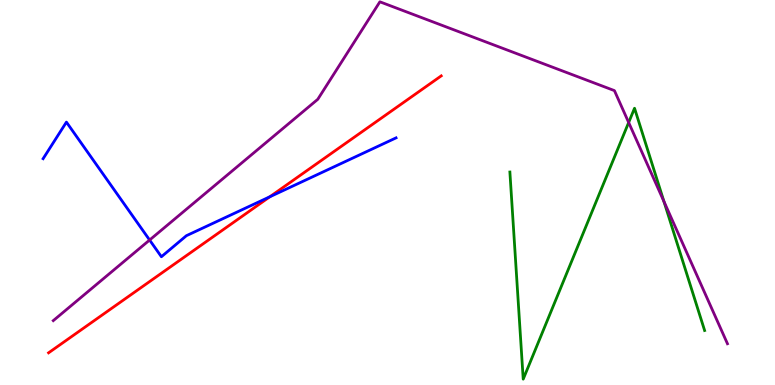[{'lines': ['blue', 'red'], 'intersections': [{'x': 3.48, 'y': 4.89}]}, {'lines': ['green', 'red'], 'intersections': []}, {'lines': ['purple', 'red'], 'intersections': []}, {'lines': ['blue', 'green'], 'intersections': []}, {'lines': ['blue', 'purple'], 'intersections': [{'x': 1.93, 'y': 3.77}]}, {'lines': ['green', 'purple'], 'intersections': [{'x': 8.11, 'y': 6.82}, {'x': 8.57, 'y': 4.77}]}]